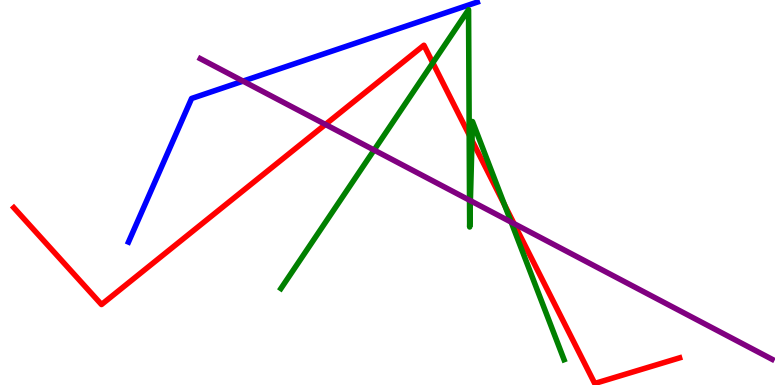[{'lines': ['blue', 'red'], 'intersections': []}, {'lines': ['green', 'red'], 'intersections': [{'x': 5.58, 'y': 8.37}, {'x': 6.05, 'y': 6.5}, {'x': 6.09, 'y': 6.35}, {'x': 6.51, 'y': 4.68}]}, {'lines': ['purple', 'red'], 'intersections': [{'x': 4.2, 'y': 6.77}, {'x': 6.63, 'y': 4.19}]}, {'lines': ['blue', 'green'], 'intersections': []}, {'lines': ['blue', 'purple'], 'intersections': [{'x': 3.14, 'y': 7.89}]}, {'lines': ['green', 'purple'], 'intersections': [{'x': 4.83, 'y': 6.1}, {'x': 6.06, 'y': 4.8}, {'x': 6.07, 'y': 4.79}, {'x': 6.6, 'y': 4.23}]}]